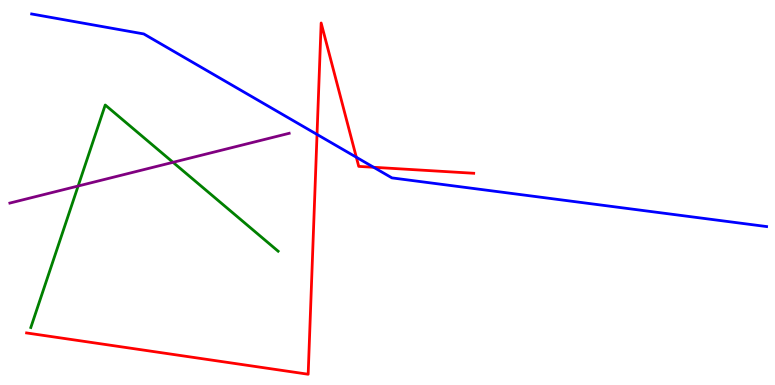[{'lines': ['blue', 'red'], 'intersections': [{'x': 4.09, 'y': 6.51}, {'x': 4.6, 'y': 5.92}, {'x': 4.82, 'y': 5.65}]}, {'lines': ['green', 'red'], 'intersections': []}, {'lines': ['purple', 'red'], 'intersections': []}, {'lines': ['blue', 'green'], 'intersections': []}, {'lines': ['blue', 'purple'], 'intersections': []}, {'lines': ['green', 'purple'], 'intersections': [{'x': 1.01, 'y': 5.17}, {'x': 2.23, 'y': 5.78}]}]